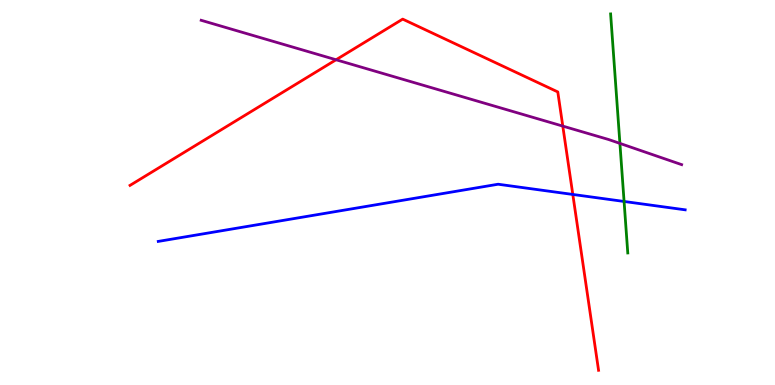[{'lines': ['blue', 'red'], 'intersections': [{'x': 7.39, 'y': 4.95}]}, {'lines': ['green', 'red'], 'intersections': []}, {'lines': ['purple', 'red'], 'intersections': [{'x': 4.34, 'y': 8.45}, {'x': 7.26, 'y': 6.72}]}, {'lines': ['blue', 'green'], 'intersections': [{'x': 8.05, 'y': 4.77}]}, {'lines': ['blue', 'purple'], 'intersections': []}, {'lines': ['green', 'purple'], 'intersections': [{'x': 8.0, 'y': 6.28}]}]